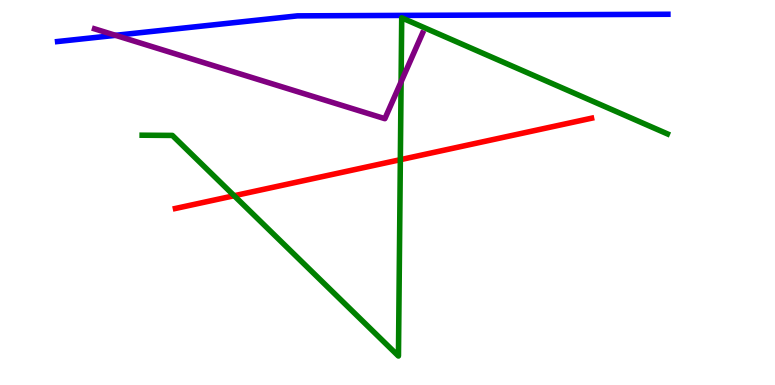[{'lines': ['blue', 'red'], 'intersections': []}, {'lines': ['green', 'red'], 'intersections': [{'x': 3.02, 'y': 4.92}, {'x': 5.17, 'y': 5.85}]}, {'lines': ['purple', 'red'], 'intersections': []}, {'lines': ['blue', 'green'], 'intersections': []}, {'lines': ['blue', 'purple'], 'intersections': [{'x': 1.49, 'y': 9.08}]}, {'lines': ['green', 'purple'], 'intersections': [{'x': 5.18, 'y': 7.87}]}]